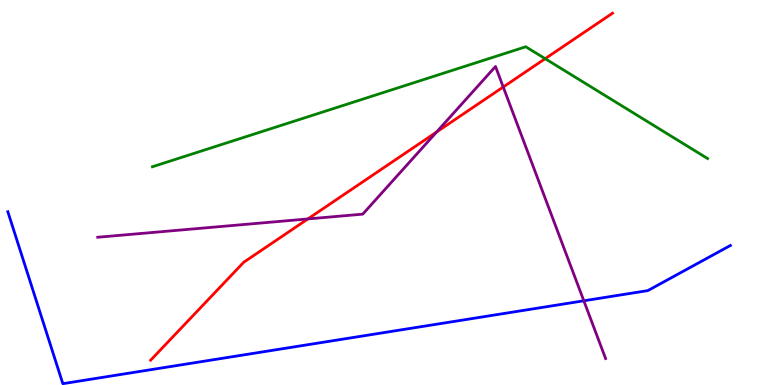[{'lines': ['blue', 'red'], 'intersections': []}, {'lines': ['green', 'red'], 'intersections': [{'x': 7.03, 'y': 8.48}]}, {'lines': ['purple', 'red'], 'intersections': [{'x': 3.97, 'y': 4.31}, {'x': 5.63, 'y': 6.57}, {'x': 6.49, 'y': 7.74}]}, {'lines': ['blue', 'green'], 'intersections': []}, {'lines': ['blue', 'purple'], 'intersections': [{'x': 7.53, 'y': 2.19}]}, {'lines': ['green', 'purple'], 'intersections': []}]